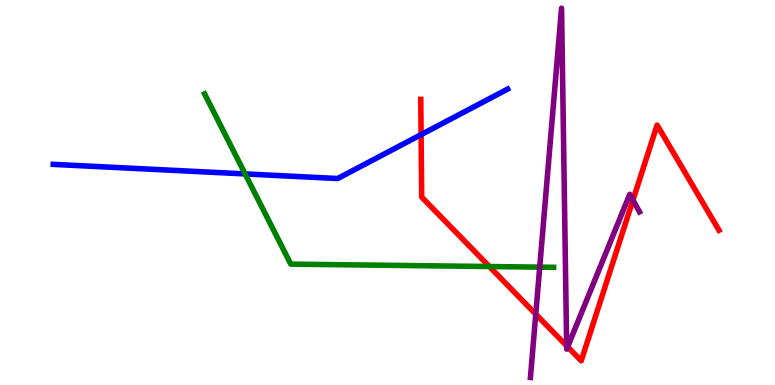[{'lines': ['blue', 'red'], 'intersections': [{'x': 5.43, 'y': 6.5}]}, {'lines': ['green', 'red'], 'intersections': [{'x': 6.31, 'y': 3.08}]}, {'lines': ['purple', 'red'], 'intersections': [{'x': 6.91, 'y': 1.84}, {'x': 7.31, 'y': 1.02}, {'x': 7.32, 'y': 0.991}, {'x': 8.17, 'y': 4.8}]}, {'lines': ['blue', 'green'], 'intersections': [{'x': 3.16, 'y': 5.48}]}, {'lines': ['blue', 'purple'], 'intersections': []}, {'lines': ['green', 'purple'], 'intersections': [{'x': 6.96, 'y': 3.06}]}]